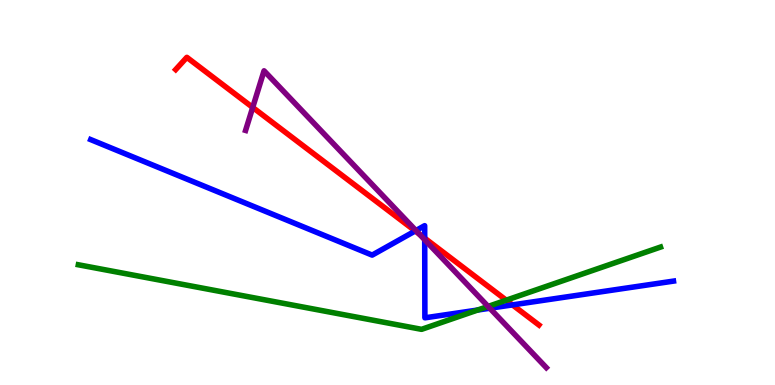[{'lines': ['blue', 'red'], 'intersections': [{'x': 5.36, 'y': 4.0}, {'x': 5.48, 'y': 3.81}, {'x': 6.61, 'y': 2.08}]}, {'lines': ['green', 'red'], 'intersections': [{'x': 6.53, 'y': 2.2}]}, {'lines': ['purple', 'red'], 'intersections': [{'x': 3.26, 'y': 7.21}, {'x': 5.41, 'y': 3.92}]}, {'lines': ['blue', 'green'], 'intersections': [{'x': 6.16, 'y': 1.95}]}, {'lines': ['blue', 'purple'], 'intersections': [{'x': 5.37, 'y': 4.01}, {'x': 5.48, 'y': 3.77}, {'x': 6.32, 'y': 1.99}]}, {'lines': ['green', 'purple'], 'intersections': [{'x': 6.3, 'y': 2.04}]}]